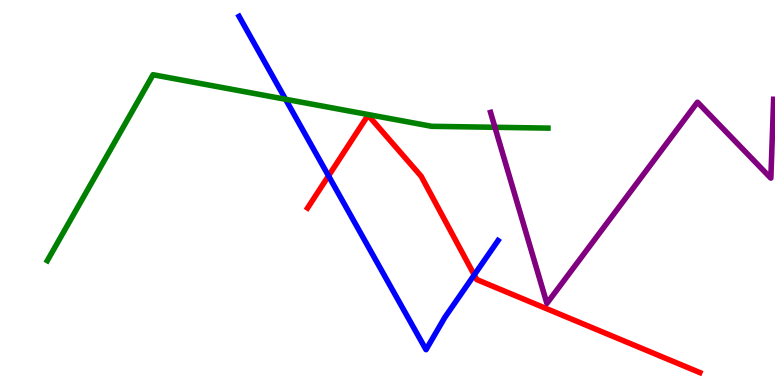[{'lines': ['blue', 'red'], 'intersections': [{'x': 4.24, 'y': 5.43}, {'x': 6.12, 'y': 2.86}]}, {'lines': ['green', 'red'], 'intersections': []}, {'lines': ['purple', 'red'], 'intersections': []}, {'lines': ['blue', 'green'], 'intersections': [{'x': 3.68, 'y': 7.42}]}, {'lines': ['blue', 'purple'], 'intersections': []}, {'lines': ['green', 'purple'], 'intersections': [{'x': 6.39, 'y': 6.69}]}]